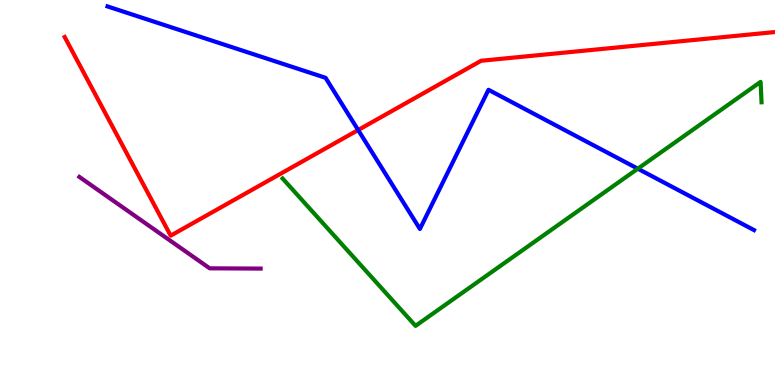[{'lines': ['blue', 'red'], 'intersections': [{'x': 4.62, 'y': 6.62}]}, {'lines': ['green', 'red'], 'intersections': []}, {'lines': ['purple', 'red'], 'intersections': []}, {'lines': ['blue', 'green'], 'intersections': [{'x': 8.23, 'y': 5.62}]}, {'lines': ['blue', 'purple'], 'intersections': []}, {'lines': ['green', 'purple'], 'intersections': []}]